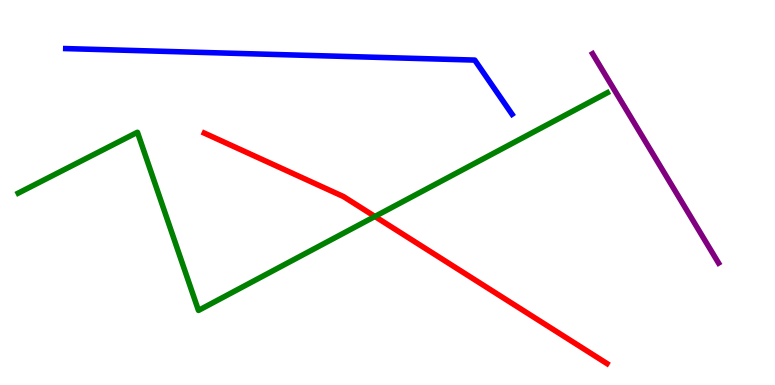[{'lines': ['blue', 'red'], 'intersections': []}, {'lines': ['green', 'red'], 'intersections': [{'x': 4.84, 'y': 4.38}]}, {'lines': ['purple', 'red'], 'intersections': []}, {'lines': ['blue', 'green'], 'intersections': []}, {'lines': ['blue', 'purple'], 'intersections': []}, {'lines': ['green', 'purple'], 'intersections': []}]